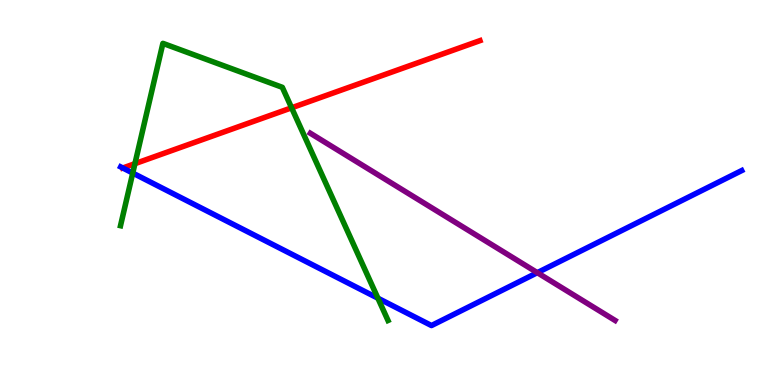[{'lines': ['blue', 'red'], 'intersections': [{'x': 1.58, 'y': 5.64}]}, {'lines': ['green', 'red'], 'intersections': [{'x': 1.74, 'y': 5.75}, {'x': 3.76, 'y': 7.2}]}, {'lines': ['purple', 'red'], 'intersections': []}, {'lines': ['blue', 'green'], 'intersections': [{'x': 1.71, 'y': 5.5}, {'x': 4.88, 'y': 2.25}]}, {'lines': ['blue', 'purple'], 'intersections': [{'x': 6.93, 'y': 2.92}]}, {'lines': ['green', 'purple'], 'intersections': []}]